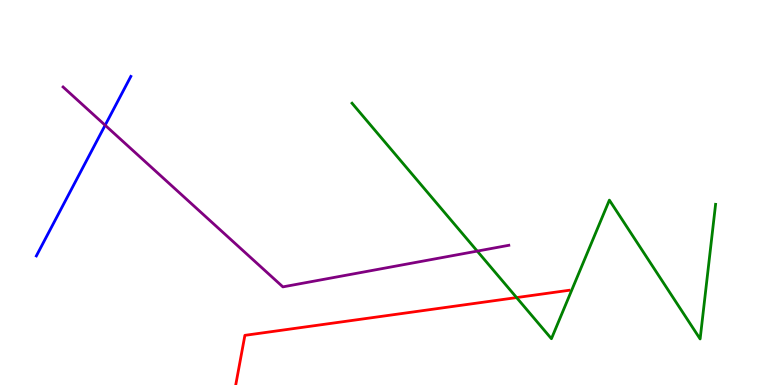[{'lines': ['blue', 'red'], 'intersections': []}, {'lines': ['green', 'red'], 'intersections': [{'x': 6.67, 'y': 2.27}]}, {'lines': ['purple', 'red'], 'intersections': []}, {'lines': ['blue', 'green'], 'intersections': []}, {'lines': ['blue', 'purple'], 'intersections': [{'x': 1.36, 'y': 6.75}]}, {'lines': ['green', 'purple'], 'intersections': [{'x': 6.16, 'y': 3.48}]}]